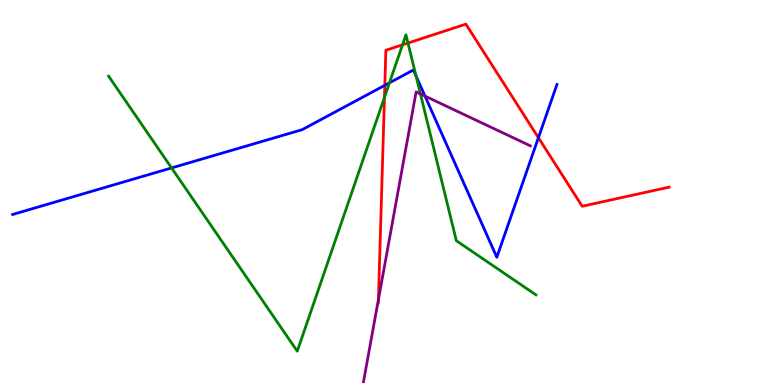[{'lines': ['blue', 'red'], 'intersections': [{'x': 4.97, 'y': 7.78}, {'x': 6.95, 'y': 6.42}]}, {'lines': ['green', 'red'], 'intersections': [{'x': 4.96, 'y': 7.47}, {'x': 5.19, 'y': 8.84}, {'x': 5.26, 'y': 8.88}]}, {'lines': ['purple', 'red'], 'intersections': [{'x': 4.88, 'y': 2.22}]}, {'lines': ['blue', 'green'], 'intersections': [{'x': 2.21, 'y': 5.64}, {'x': 5.03, 'y': 7.85}, {'x': 5.37, 'y': 8.03}]}, {'lines': ['blue', 'purple'], 'intersections': [{'x': 5.48, 'y': 7.5}]}, {'lines': ['green', 'purple'], 'intersections': [{'x': 5.42, 'y': 7.56}]}]